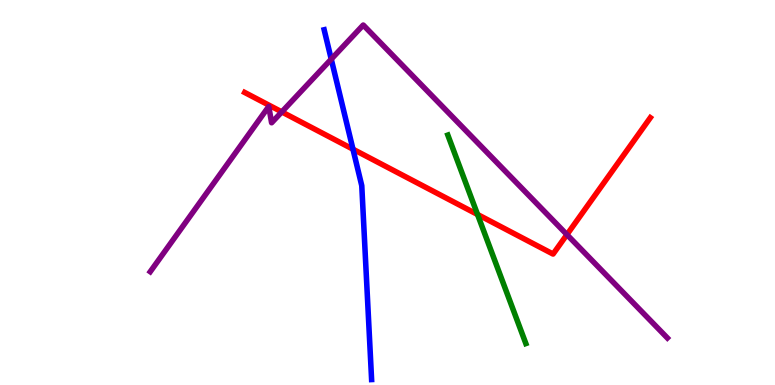[{'lines': ['blue', 'red'], 'intersections': [{'x': 4.55, 'y': 6.12}]}, {'lines': ['green', 'red'], 'intersections': [{'x': 6.16, 'y': 4.43}]}, {'lines': ['purple', 'red'], 'intersections': [{'x': 3.64, 'y': 7.09}, {'x': 7.32, 'y': 3.91}]}, {'lines': ['blue', 'green'], 'intersections': []}, {'lines': ['blue', 'purple'], 'intersections': [{'x': 4.27, 'y': 8.46}]}, {'lines': ['green', 'purple'], 'intersections': []}]